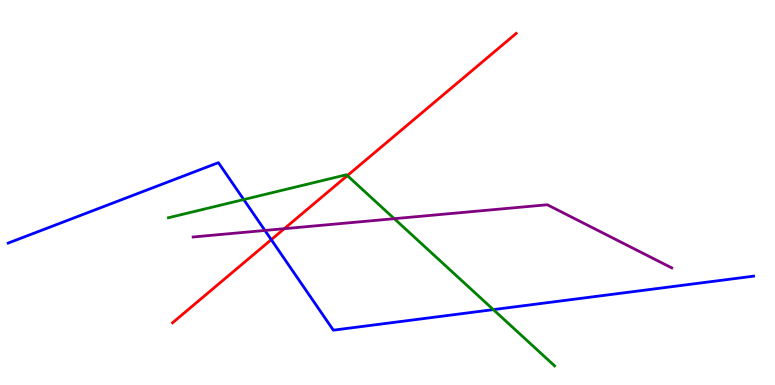[{'lines': ['blue', 'red'], 'intersections': [{'x': 3.5, 'y': 3.77}]}, {'lines': ['green', 'red'], 'intersections': [{'x': 4.48, 'y': 5.44}]}, {'lines': ['purple', 'red'], 'intersections': [{'x': 3.67, 'y': 4.06}]}, {'lines': ['blue', 'green'], 'intersections': [{'x': 3.14, 'y': 4.82}, {'x': 6.37, 'y': 1.96}]}, {'lines': ['blue', 'purple'], 'intersections': [{'x': 3.42, 'y': 4.01}]}, {'lines': ['green', 'purple'], 'intersections': [{'x': 5.09, 'y': 4.32}]}]